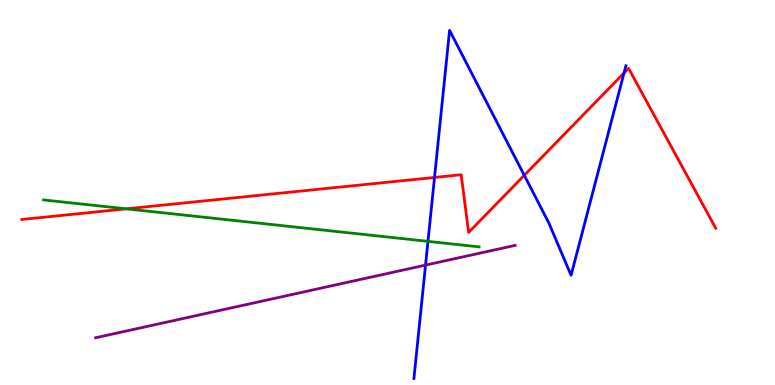[{'lines': ['blue', 'red'], 'intersections': [{'x': 5.61, 'y': 5.39}, {'x': 6.76, 'y': 5.45}, {'x': 8.05, 'y': 8.1}]}, {'lines': ['green', 'red'], 'intersections': [{'x': 1.63, 'y': 4.58}]}, {'lines': ['purple', 'red'], 'intersections': []}, {'lines': ['blue', 'green'], 'intersections': [{'x': 5.52, 'y': 3.73}]}, {'lines': ['blue', 'purple'], 'intersections': [{'x': 5.49, 'y': 3.11}]}, {'lines': ['green', 'purple'], 'intersections': []}]